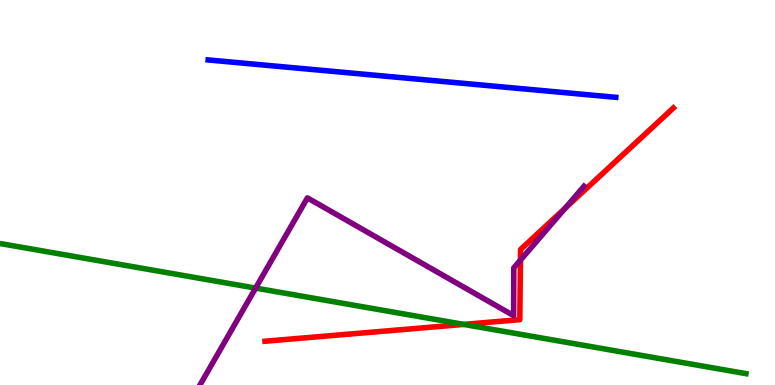[{'lines': ['blue', 'red'], 'intersections': []}, {'lines': ['green', 'red'], 'intersections': [{'x': 5.98, 'y': 1.57}]}, {'lines': ['purple', 'red'], 'intersections': [{'x': 6.72, 'y': 3.24}, {'x': 7.29, 'y': 4.59}]}, {'lines': ['blue', 'green'], 'intersections': []}, {'lines': ['blue', 'purple'], 'intersections': []}, {'lines': ['green', 'purple'], 'intersections': [{'x': 3.3, 'y': 2.52}]}]